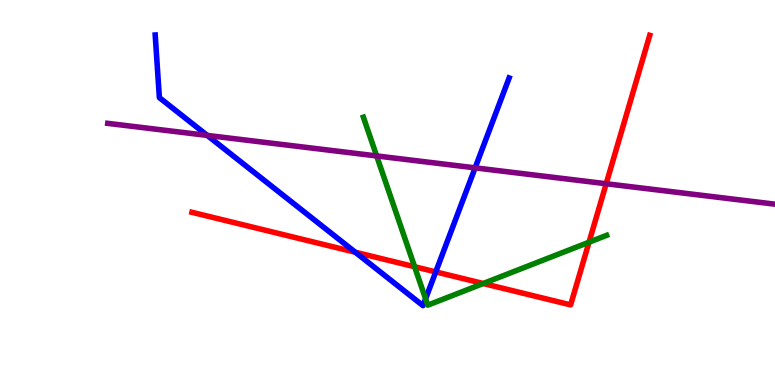[{'lines': ['blue', 'red'], 'intersections': [{'x': 4.58, 'y': 3.45}, {'x': 5.62, 'y': 2.94}]}, {'lines': ['green', 'red'], 'intersections': [{'x': 5.35, 'y': 3.07}, {'x': 6.24, 'y': 2.64}, {'x': 7.6, 'y': 3.71}]}, {'lines': ['purple', 'red'], 'intersections': [{'x': 7.82, 'y': 5.23}]}, {'lines': ['blue', 'green'], 'intersections': [{'x': 5.49, 'y': 2.24}]}, {'lines': ['blue', 'purple'], 'intersections': [{'x': 2.67, 'y': 6.48}, {'x': 6.13, 'y': 5.64}]}, {'lines': ['green', 'purple'], 'intersections': [{'x': 4.86, 'y': 5.95}]}]